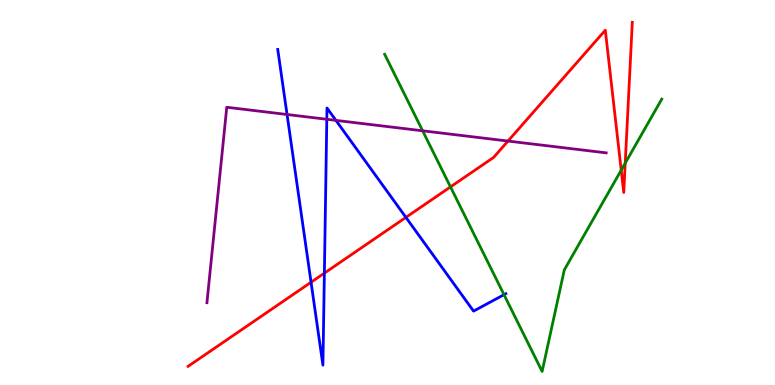[{'lines': ['blue', 'red'], 'intersections': [{'x': 4.01, 'y': 2.67}, {'x': 4.19, 'y': 2.91}, {'x': 5.24, 'y': 4.35}]}, {'lines': ['green', 'red'], 'intersections': [{'x': 5.81, 'y': 5.15}, {'x': 8.02, 'y': 5.58}, {'x': 8.07, 'y': 5.76}]}, {'lines': ['purple', 'red'], 'intersections': [{'x': 6.55, 'y': 6.34}]}, {'lines': ['blue', 'green'], 'intersections': [{'x': 6.5, 'y': 2.35}]}, {'lines': ['blue', 'purple'], 'intersections': [{'x': 3.7, 'y': 7.03}, {'x': 4.22, 'y': 6.9}, {'x': 4.33, 'y': 6.87}]}, {'lines': ['green', 'purple'], 'intersections': [{'x': 5.45, 'y': 6.6}]}]